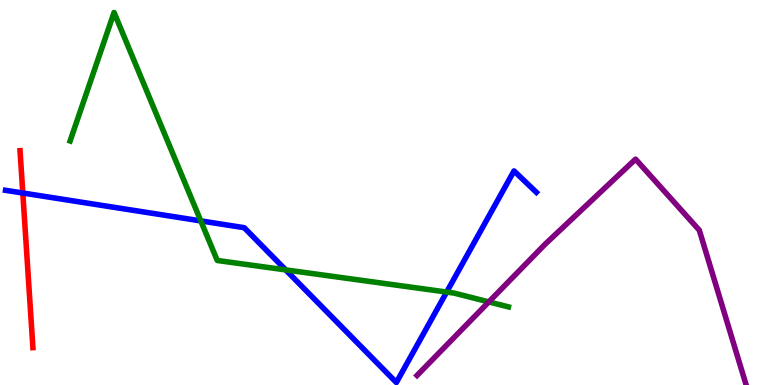[{'lines': ['blue', 'red'], 'intersections': [{'x': 0.294, 'y': 4.99}]}, {'lines': ['green', 'red'], 'intersections': []}, {'lines': ['purple', 'red'], 'intersections': []}, {'lines': ['blue', 'green'], 'intersections': [{'x': 2.59, 'y': 4.26}, {'x': 3.69, 'y': 2.99}, {'x': 5.76, 'y': 2.41}]}, {'lines': ['blue', 'purple'], 'intersections': []}, {'lines': ['green', 'purple'], 'intersections': [{'x': 6.31, 'y': 2.16}]}]